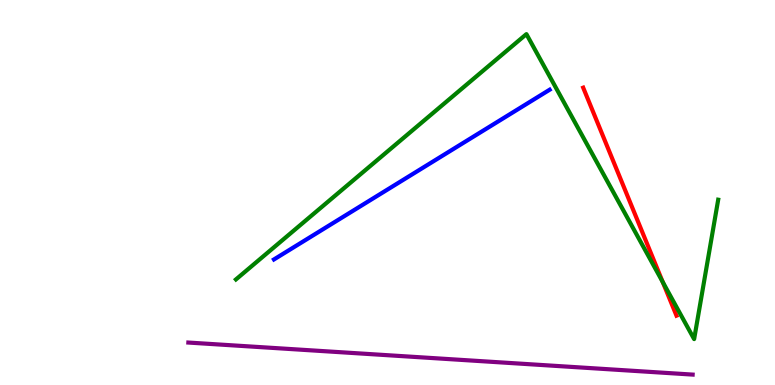[{'lines': ['blue', 'red'], 'intersections': []}, {'lines': ['green', 'red'], 'intersections': [{'x': 8.55, 'y': 2.68}]}, {'lines': ['purple', 'red'], 'intersections': []}, {'lines': ['blue', 'green'], 'intersections': []}, {'lines': ['blue', 'purple'], 'intersections': []}, {'lines': ['green', 'purple'], 'intersections': []}]